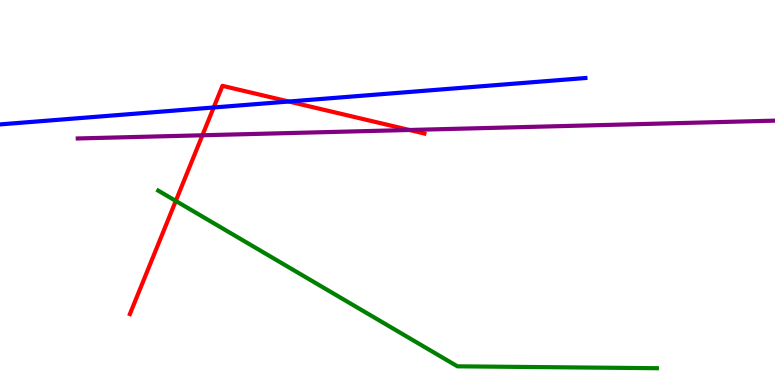[{'lines': ['blue', 'red'], 'intersections': [{'x': 2.76, 'y': 7.21}, {'x': 3.73, 'y': 7.36}]}, {'lines': ['green', 'red'], 'intersections': [{'x': 2.27, 'y': 4.78}]}, {'lines': ['purple', 'red'], 'intersections': [{'x': 2.61, 'y': 6.49}, {'x': 5.28, 'y': 6.62}]}, {'lines': ['blue', 'green'], 'intersections': []}, {'lines': ['blue', 'purple'], 'intersections': []}, {'lines': ['green', 'purple'], 'intersections': []}]